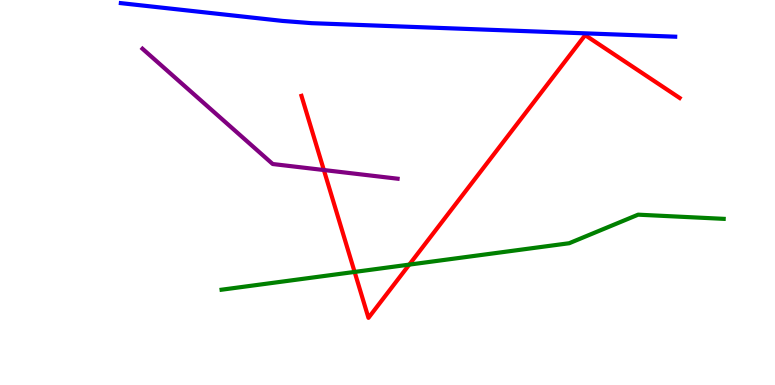[{'lines': ['blue', 'red'], 'intersections': []}, {'lines': ['green', 'red'], 'intersections': [{'x': 4.58, 'y': 2.94}, {'x': 5.28, 'y': 3.13}]}, {'lines': ['purple', 'red'], 'intersections': [{'x': 4.18, 'y': 5.58}]}, {'lines': ['blue', 'green'], 'intersections': []}, {'lines': ['blue', 'purple'], 'intersections': []}, {'lines': ['green', 'purple'], 'intersections': []}]